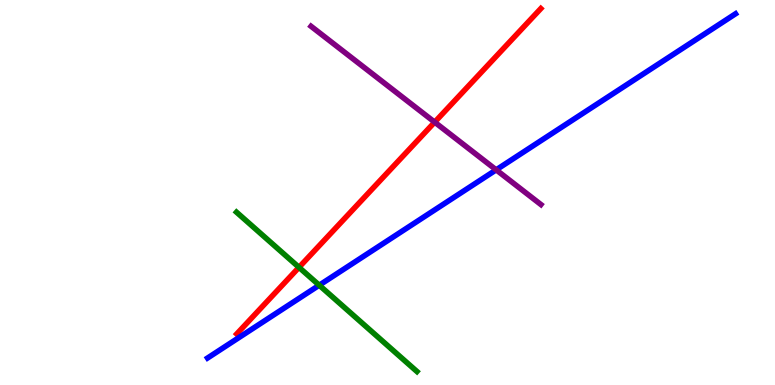[{'lines': ['blue', 'red'], 'intersections': []}, {'lines': ['green', 'red'], 'intersections': [{'x': 3.86, 'y': 3.06}]}, {'lines': ['purple', 'red'], 'intersections': [{'x': 5.61, 'y': 6.83}]}, {'lines': ['blue', 'green'], 'intersections': [{'x': 4.12, 'y': 2.59}]}, {'lines': ['blue', 'purple'], 'intersections': [{'x': 6.4, 'y': 5.59}]}, {'lines': ['green', 'purple'], 'intersections': []}]